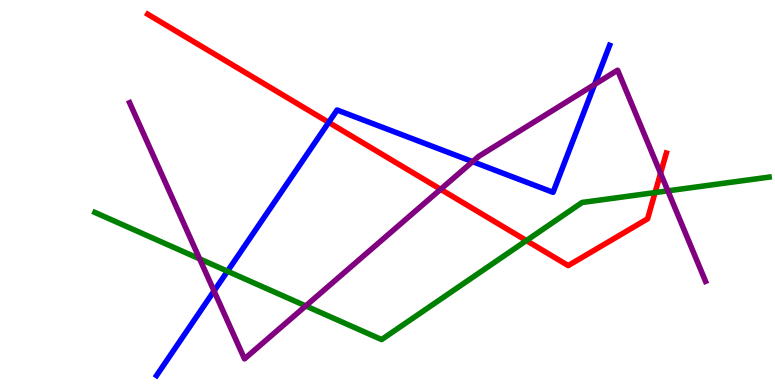[{'lines': ['blue', 'red'], 'intersections': [{'x': 4.24, 'y': 6.82}]}, {'lines': ['green', 'red'], 'intersections': [{'x': 6.79, 'y': 3.75}, {'x': 8.45, 'y': 5.0}]}, {'lines': ['purple', 'red'], 'intersections': [{'x': 5.69, 'y': 5.08}, {'x': 8.52, 'y': 5.5}]}, {'lines': ['blue', 'green'], 'intersections': [{'x': 2.94, 'y': 2.96}]}, {'lines': ['blue', 'purple'], 'intersections': [{'x': 2.76, 'y': 2.44}, {'x': 6.1, 'y': 5.8}, {'x': 7.67, 'y': 7.81}]}, {'lines': ['green', 'purple'], 'intersections': [{'x': 2.58, 'y': 3.28}, {'x': 3.95, 'y': 2.05}, {'x': 8.62, 'y': 5.04}]}]